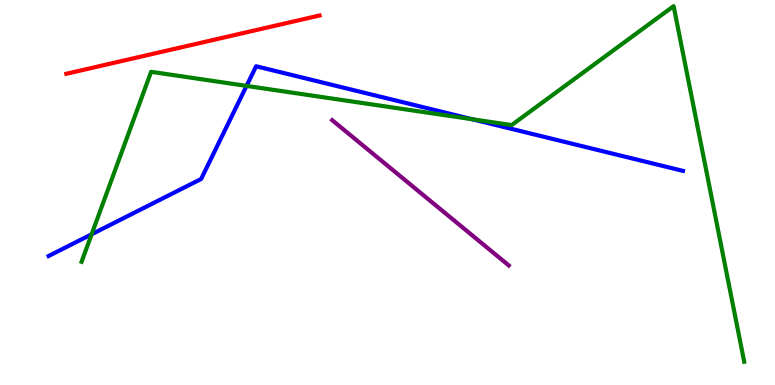[{'lines': ['blue', 'red'], 'intersections': []}, {'lines': ['green', 'red'], 'intersections': []}, {'lines': ['purple', 'red'], 'intersections': []}, {'lines': ['blue', 'green'], 'intersections': [{'x': 1.18, 'y': 3.92}, {'x': 3.18, 'y': 7.77}, {'x': 6.1, 'y': 6.9}]}, {'lines': ['blue', 'purple'], 'intersections': []}, {'lines': ['green', 'purple'], 'intersections': []}]